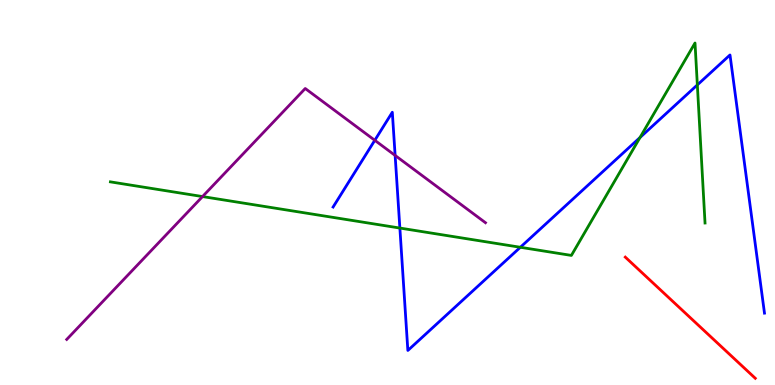[{'lines': ['blue', 'red'], 'intersections': []}, {'lines': ['green', 'red'], 'intersections': []}, {'lines': ['purple', 'red'], 'intersections': []}, {'lines': ['blue', 'green'], 'intersections': [{'x': 5.16, 'y': 4.08}, {'x': 6.71, 'y': 3.58}, {'x': 8.26, 'y': 6.43}, {'x': 9.0, 'y': 7.79}]}, {'lines': ['blue', 'purple'], 'intersections': [{'x': 4.84, 'y': 6.36}, {'x': 5.1, 'y': 5.96}]}, {'lines': ['green', 'purple'], 'intersections': [{'x': 2.61, 'y': 4.89}]}]